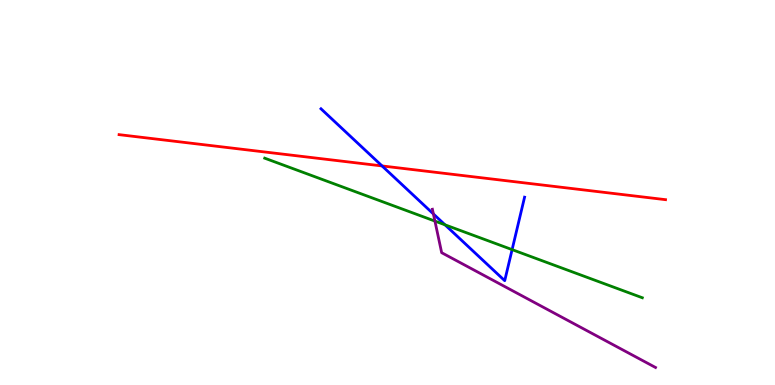[{'lines': ['blue', 'red'], 'intersections': [{'x': 4.93, 'y': 5.69}]}, {'lines': ['green', 'red'], 'intersections': []}, {'lines': ['purple', 'red'], 'intersections': []}, {'lines': ['blue', 'green'], 'intersections': [{'x': 5.74, 'y': 4.16}, {'x': 6.61, 'y': 3.52}]}, {'lines': ['blue', 'purple'], 'intersections': [{'x': 5.59, 'y': 4.44}]}, {'lines': ['green', 'purple'], 'intersections': [{'x': 5.61, 'y': 4.26}]}]